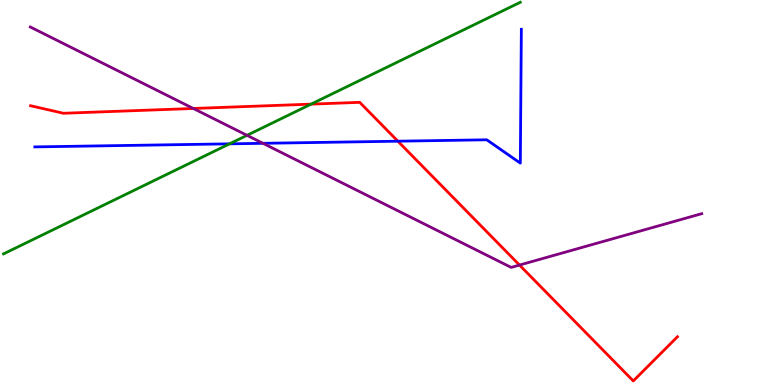[{'lines': ['blue', 'red'], 'intersections': [{'x': 5.13, 'y': 6.33}]}, {'lines': ['green', 'red'], 'intersections': [{'x': 4.01, 'y': 7.3}]}, {'lines': ['purple', 'red'], 'intersections': [{'x': 2.49, 'y': 7.18}, {'x': 6.7, 'y': 3.12}]}, {'lines': ['blue', 'green'], 'intersections': [{'x': 2.96, 'y': 6.26}]}, {'lines': ['blue', 'purple'], 'intersections': [{'x': 3.39, 'y': 6.28}]}, {'lines': ['green', 'purple'], 'intersections': [{'x': 3.19, 'y': 6.48}]}]